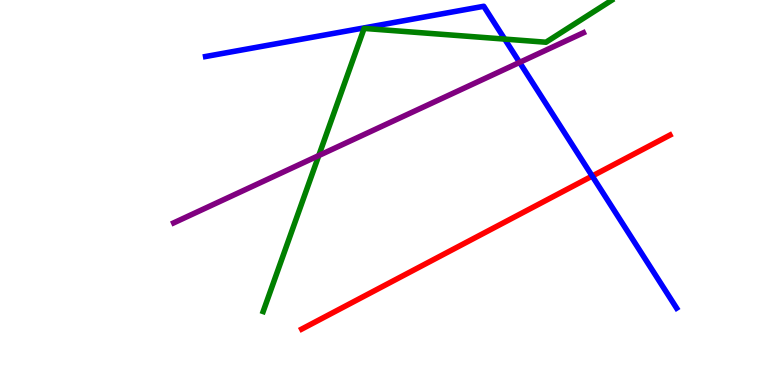[{'lines': ['blue', 'red'], 'intersections': [{'x': 7.64, 'y': 5.43}]}, {'lines': ['green', 'red'], 'intersections': []}, {'lines': ['purple', 'red'], 'intersections': []}, {'lines': ['blue', 'green'], 'intersections': [{'x': 6.51, 'y': 8.98}]}, {'lines': ['blue', 'purple'], 'intersections': [{'x': 6.7, 'y': 8.38}]}, {'lines': ['green', 'purple'], 'intersections': [{'x': 4.11, 'y': 5.96}]}]